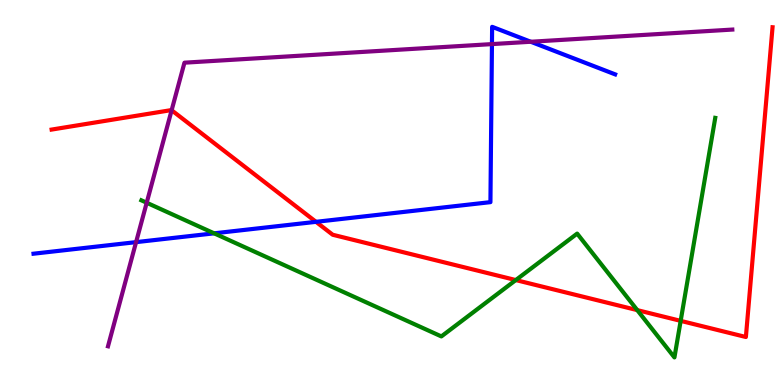[{'lines': ['blue', 'red'], 'intersections': [{'x': 4.08, 'y': 4.24}]}, {'lines': ['green', 'red'], 'intersections': [{'x': 6.66, 'y': 2.73}, {'x': 8.22, 'y': 1.94}, {'x': 8.78, 'y': 1.67}]}, {'lines': ['purple', 'red'], 'intersections': [{'x': 2.21, 'y': 7.14}]}, {'lines': ['blue', 'green'], 'intersections': [{'x': 2.76, 'y': 3.94}]}, {'lines': ['blue', 'purple'], 'intersections': [{'x': 1.76, 'y': 3.71}, {'x': 6.35, 'y': 8.85}, {'x': 6.85, 'y': 8.92}]}, {'lines': ['green', 'purple'], 'intersections': [{'x': 1.89, 'y': 4.73}]}]